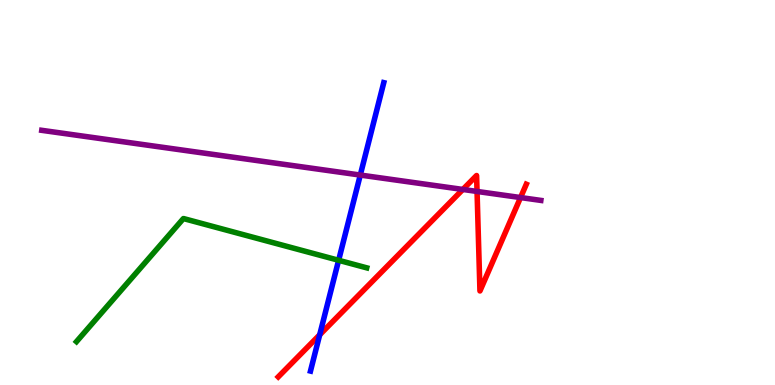[{'lines': ['blue', 'red'], 'intersections': [{'x': 4.13, 'y': 1.3}]}, {'lines': ['green', 'red'], 'intersections': []}, {'lines': ['purple', 'red'], 'intersections': [{'x': 5.97, 'y': 5.08}, {'x': 6.16, 'y': 5.03}, {'x': 6.72, 'y': 4.87}]}, {'lines': ['blue', 'green'], 'intersections': [{'x': 4.37, 'y': 3.24}]}, {'lines': ['blue', 'purple'], 'intersections': [{'x': 4.65, 'y': 5.45}]}, {'lines': ['green', 'purple'], 'intersections': []}]